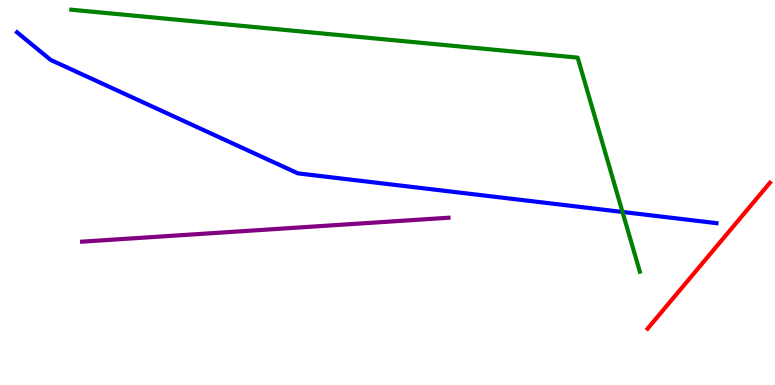[{'lines': ['blue', 'red'], 'intersections': []}, {'lines': ['green', 'red'], 'intersections': []}, {'lines': ['purple', 'red'], 'intersections': []}, {'lines': ['blue', 'green'], 'intersections': [{'x': 8.03, 'y': 4.49}]}, {'lines': ['blue', 'purple'], 'intersections': []}, {'lines': ['green', 'purple'], 'intersections': []}]